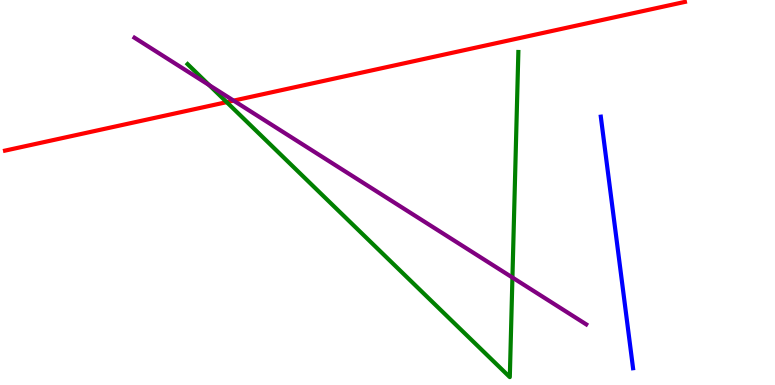[{'lines': ['blue', 'red'], 'intersections': []}, {'lines': ['green', 'red'], 'intersections': [{'x': 2.93, 'y': 7.35}]}, {'lines': ['purple', 'red'], 'intersections': [{'x': 3.01, 'y': 7.39}]}, {'lines': ['blue', 'green'], 'intersections': []}, {'lines': ['blue', 'purple'], 'intersections': []}, {'lines': ['green', 'purple'], 'intersections': [{'x': 2.7, 'y': 7.79}, {'x': 6.61, 'y': 2.79}]}]